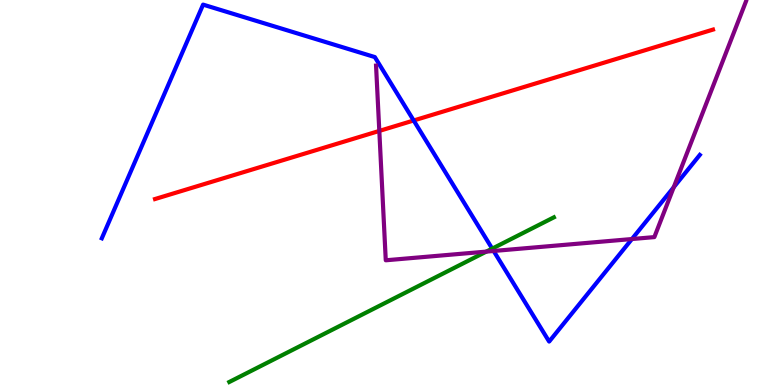[{'lines': ['blue', 'red'], 'intersections': [{'x': 5.34, 'y': 6.87}]}, {'lines': ['green', 'red'], 'intersections': []}, {'lines': ['purple', 'red'], 'intersections': [{'x': 4.89, 'y': 6.6}]}, {'lines': ['blue', 'green'], 'intersections': [{'x': 6.35, 'y': 3.54}]}, {'lines': ['blue', 'purple'], 'intersections': [{'x': 6.37, 'y': 3.48}, {'x': 8.15, 'y': 3.79}, {'x': 8.69, 'y': 5.14}]}, {'lines': ['green', 'purple'], 'intersections': [{'x': 6.28, 'y': 3.46}]}]